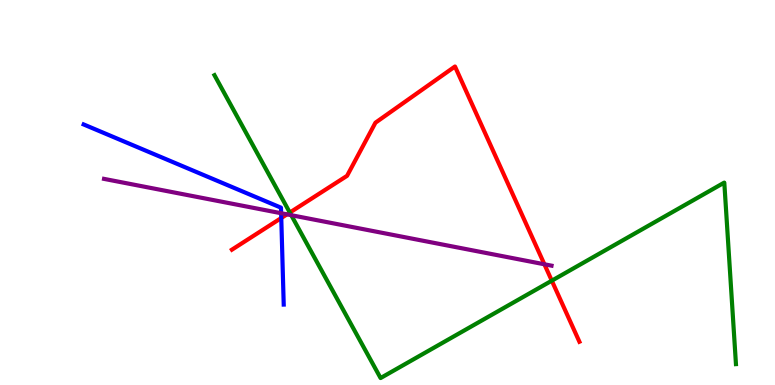[{'lines': ['blue', 'red'], 'intersections': [{'x': 3.63, 'y': 4.34}]}, {'lines': ['green', 'red'], 'intersections': [{'x': 3.74, 'y': 4.48}, {'x': 7.12, 'y': 2.71}]}, {'lines': ['purple', 'red'], 'intersections': [{'x': 3.7, 'y': 4.43}, {'x': 7.02, 'y': 3.14}]}, {'lines': ['blue', 'green'], 'intersections': []}, {'lines': ['blue', 'purple'], 'intersections': [{'x': 3.63, 'y': 4.46}]}, {'lines': ['green', 'purple'], 'intersections': [{'x': 3.76, 'y': 4.41}]}]